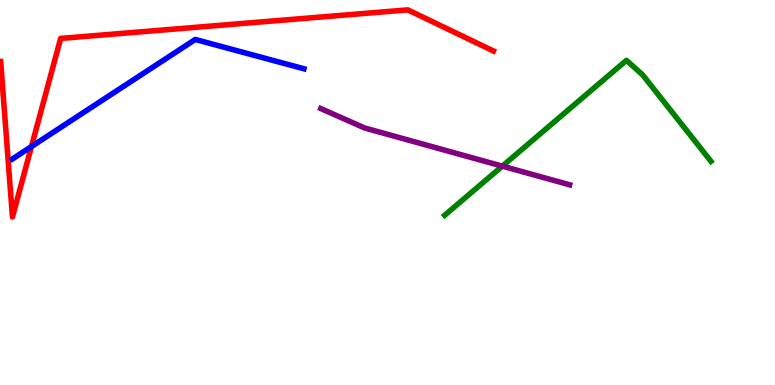[{'lines': ['blue', 'red'], 'intersections': [{'x': 0.406, 'y': 6.19}]}, {'lines': ['green', 'red'], 'intersections': []}, {'lines': ['purple', 'red'], 'intersections': []}, {'lines': ['blue', 'green'], 'intersections': []}, {'lines': ['blue', 'purple'], 'intersections': []}, {'lines': ['green', 'purple'], 'intersections': [{'x': 6.48, 'y': 5.68}]}]